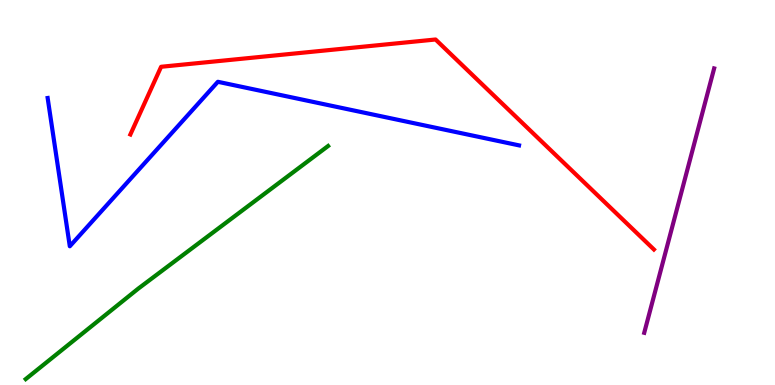[{'lines': ['blue', 'red'], 'intersections': []}, {'lines': ['green', 'red'], 'intersections': []}, {'lines': ['purple', 'red'], 'intersections': []}, {'lines': ['blue', 'green'], 'intersections': []}, {'lines': ['blue', 'purple'], 'intersections': []}, {'lines': ['green', 'purple'], 'intersections': []}]